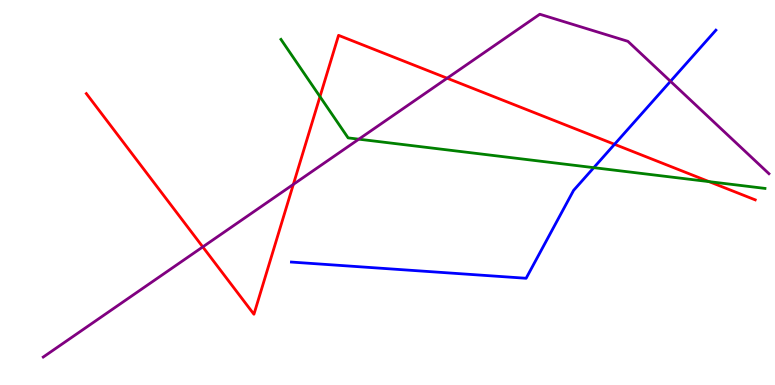[{'lines': ['blue', 'red'], 'intersections': [{'x': 7.93, 'y': 6.25}]}, {'lines': ['green', 'red'], 'intersections': [{'x': 4.13, 'y': 7.49}, {'x': 9.15, 'y': 5.28}]}, {'lines': ['purple', 'red'], 'intersections': [{'x': 2.62, 'y': 3.59}, {'x': 3.79, 'y': 5.21}, {'x': 5.77, 'y': 7.97}]}, {'lines': ['blue', 'green'], 'intersections': [{'x': 7.66, 'y': 5.65}]}, {'lines': ['blue', 'purple'], 'intersections': [{'x': 8.65, 'y': 7.89}]}, {'lines': ['green', 'purple'], 'intersections': [{'x': 4.63, 'y': 6.38}]}]